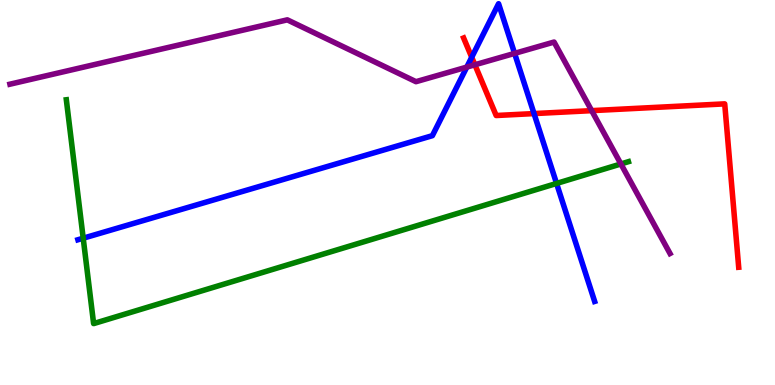[{'lines': ['blue', 'red'], 'intersections': [{'x': 6.09, 'y': 8.51}, {'x': 6.89, 'y': 7.05}]}, {'lines': ['green', 'red'], 'intersections': []}, {'lines': ['purple', 'red'], 'intersections': [{'x': 6.13, 'y': 8.32}, {'x': 7.63, 'y': 7.13}]}, {'lines': ['blue', 'green'], 'intersections': [{'x': 1.07, 'y': 3.81}, {'x': 7.18, 'y': 5.24}]}, {'lines': ['blue', 'purple'], 'intersections': [{'x': 6.02, 'y': 8.26}, {'x': 6.64, 'y': 8.61}]}, {'lines': ['green', 'purple'], 'intersections': [{'x': 8.01, 'y': 5.74}]}]